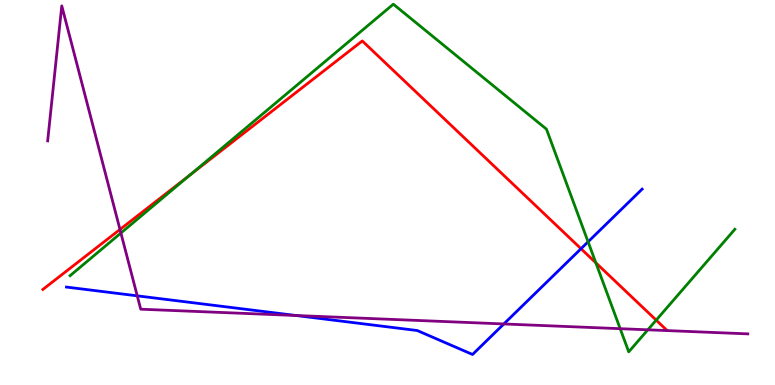[{'lines': ['blue', 'red'], 'intersections': [{'x': 7.5, 'y': 3.54}]}, {'lines': ['green', 'red'], 'intersections': [{'x': 2.45, 'y': 5.46}, {'x': 7.69, 'y': 3.17}, {'x': 8.47, 'y': 1.68}]}, {'lines': ['purple', 'red'], 'intersections': [{'x': 1.55, 'y': 4.04}]}, {'lines': ['blue', 'green'], 'intersections': [{'x': 7.59, 'y': 3.72}]}, {'lines': ['blue', 'purple'], 'intersections': [{'x': 1.77, 'y': 2.32}, {'x': 3.82, 'y': 1.81}, {'x': 6.5, 'y': 1.59}]}, {'lines': ['green', 'purple'], 'intersections': [{'x': 1.56, 'y': 3.95}, {'x': 8.0, 'y': 1.46}, {'x': 8.36, 'y': 1.43}]}]